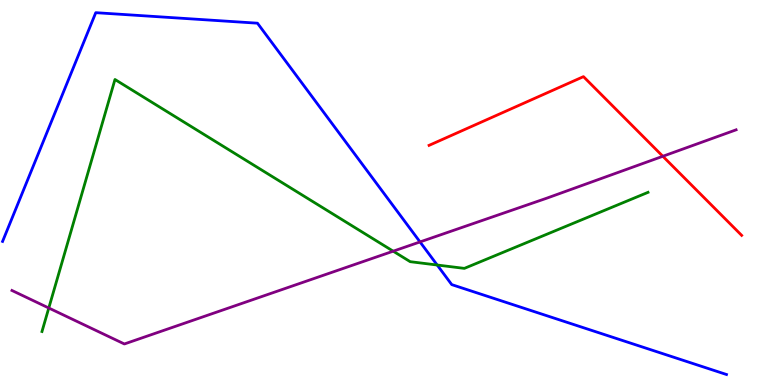[{'lines': ['blue', 'red'], 'intersections': []}, {'lines': ['green', 'red'], 'intersections': []}, {'lines': ['purple', 'red'], 'intersections': [{'x': 8.55, 'y': 5.94}]}, {'lines': ['blue', 'green'], 'intersections': [{'x': 5.64, 'y': 3.12}]}, {'lines': ['blue', 'purple'], 'intersections': [{'x': 5.42, 'y': 3.72}]}, {'lines': ['green', 'purple'], 'intersections': [{'x': 0.63, 'y': 2.0}, {'x': 5.07, 'y': 3.48}]}]